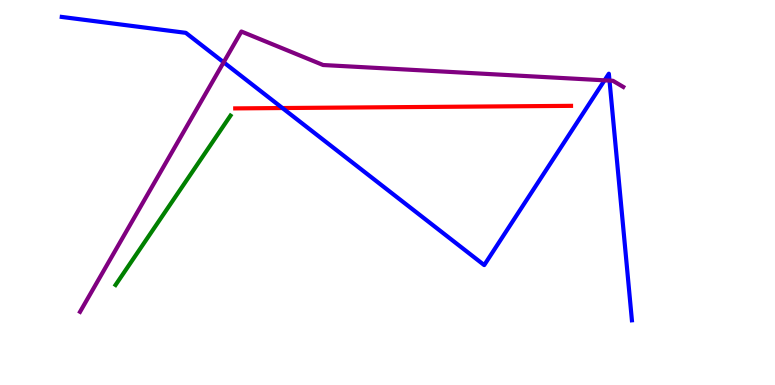[{'lines': ['blue', 'red'], 'intersections': [{'x': 3.64, 'y': 7.19}]}, {'lines': ['green', 'red'], 'intersections': []}, {'lines': ['purple', 'red'], 'intersections': []}, {'lines': ['blue', 'green'], 'intersections': []}, {'lines': ['blue', 'purple'], 'intersections': [{'x': 2.89, 'y': 8.38}, {'x': 7.8, 'y': 7.91}, {'x': 7.86, 'y': 7.91}]}, {'lines': ['green', 'purple'], 'intersections': []}]